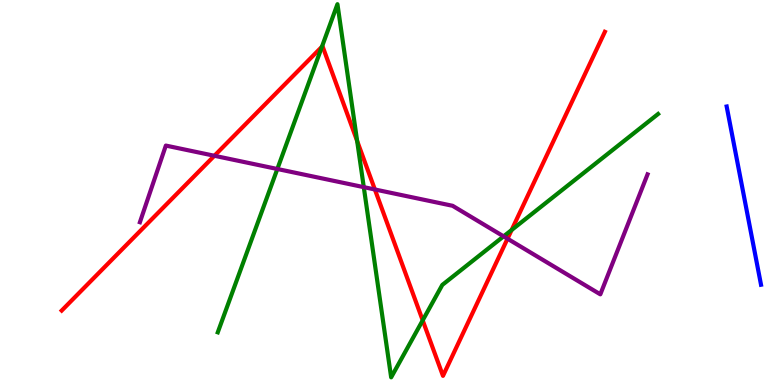[{'lines': ['blue', 'red'], 'intersections': []}, {'lines': ['green', 'red'], 'intersections': [{'x': 4.15, 'y': 8.79}, {'x': 4.61, 'y': 6.34}, {'x': 5.45, 'y': 1.68}, {'x': 6.6, 'y': 4.03}]}, {'lines': ['purple', 'red'], 'intersections': [{'x': 2.77, 'y': 5.95}, {'x': 4.84, 'y': 5.08}, {'x': 6.55, 'y': 3.8}]}, {'lines': ['blue', 'green'], 'intersections': []}, {'lines': ['blue', 'purple'], 'intersections': []}, {'lines': ['green', 'purple'], 'intersections': [{'x': 3.58, 'y': 5.61}, {'x': 4.69, 'y': 5.14}, {'x': 6.5, 'y': 3.86}]}]